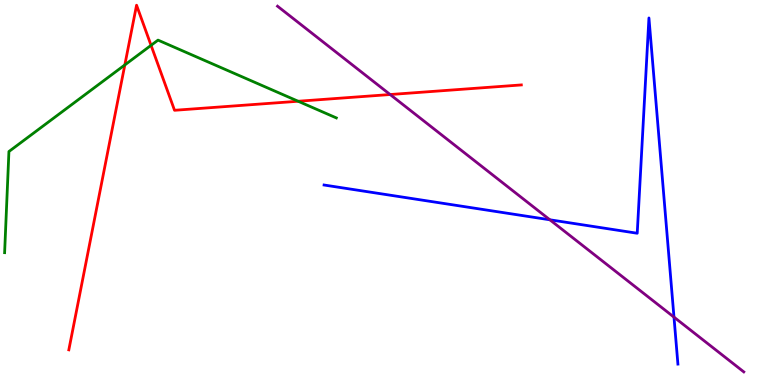[{'lines': ['blue', 'red'], 'intersections': []}, {'lines': ['green', 'red'], 'intersections': [{'x': 1.61, 'y': 8.31}, {'x': 1.95, 'y': 8.82}, {'x': 3.85, 'y': 7.37}]}, {'lines': ['purple', 'red'], 'intersections': [{'x': 5.03, 'y': 7.54}]}, {'lines': ['blue', 'green'], 'intersections': []}, {'lines': ['blue', 'purple'], 'intersections': [{'x': 7.09, 'y': 4.29}, {'x': 8.7, 'y': 1.76}]}, {'lines': ['green', 'purple'], 'intersections': []}]